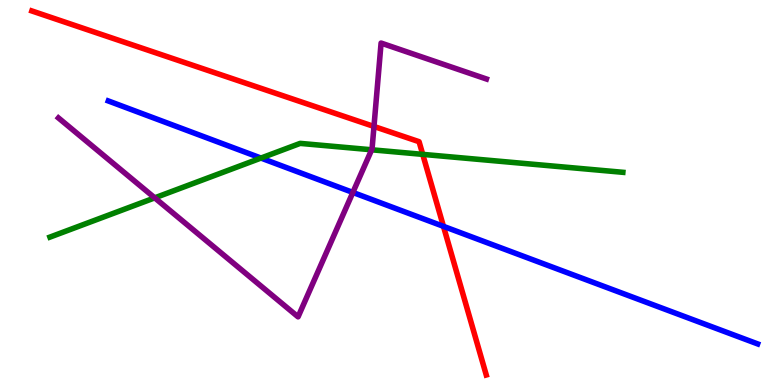[{'lines': ['blue', 'red'], 'intersections': [{'x': 5.72, 'y': 4.12}]}, {'lines': ['green', 'red'], 'intersections': [{'x': 5.45, 'y': 5.99}]}, {'lines': ['purple', 'red'], 'intersections': [{'x': 4.83, 'y': 6.72}]}, {'lines': ['blue', 'green'], 'intersections': [{'x': 3.37, 'y': 5.89}]}, {'lines': ['blue', 'purple'], 'intersections': [{'x': 4.55, 'y': 5.0}]}, {'lines': ['green', 'purple'], 'intersections': [{'x': 2.0, 'y': 4.86}, {'x': 4.8, 'y': 6.11}]}]